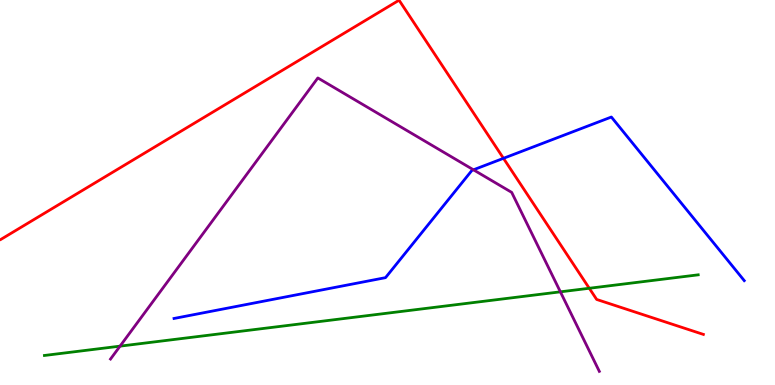[{'lines': ['blue', 'red'], 'intersections': [{'x': 6.5, 'y': 5.89}]}, {'lines': ['green', 'red'], 'intersections': [{'x': 7.6, 'y': 2.51}]}, {'lines': ['purple', 'red'], 'intersections': []}, {'lines': ['blue', 'green'], 'intersections': []}, {'lines': ['blue', 'purple'], 'intersections': [{'x': 6.11, 'y': 5.59}]}, {'lines': ['green', 'purple'], 'intersections': [{'x': 1.55, 'y': 1.01}, {'x': 7.23, 'y': 2.42}]}]